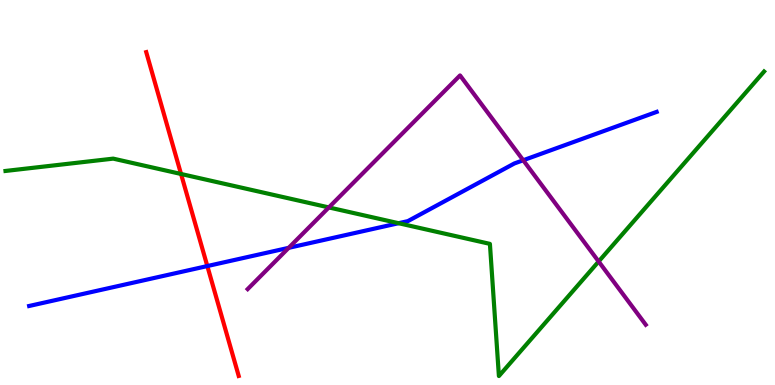[{'lines': ['blue', 'red'], 'intersections': [{'x': 2.68, 'y': 3.09}]}, {'lines': ['green', 'red'], 'intersections': [{'x': 2.34, 'y': 5.48}]}, {'lines': ['purple', 'red'], 'intersections': []}, {'lines': ['blue', 'green'], 'intersections': [{'x': 5.14, 'y': 4.2}]}, {'lines': ['blue', 'purple'], 'intersections': [{'x': 3.73, 'y': 3.56}, {'x': 6.75, 'y': 5.84}]}, {'lines': ['green', 'purple'], 'intersections': [{'x': 4.24, 'y': 4.61}, {'x': 7.72, 'y': 3.21}]}]